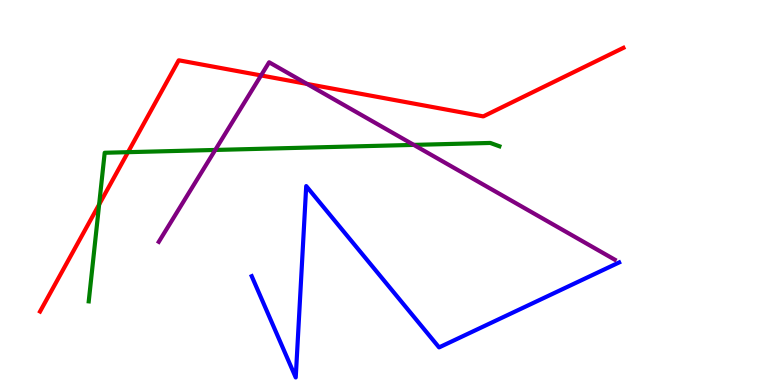[{'lines': ['blue', 'red'], 'intersections': []}, {'lines': ['green', 'red'], 'intersections': [{'x': 1.28, 'y': 4.69}, {'x': 1.65, 'y': 6.05}]}, {'lines': ['purple', 'red'], 'intersections': [{'x': 3.37, 'y': 8.04}, {'x': 3.96, 'y': 7.82}]}, {'lines': ['blue', 'green'], 'intersections': []}, {'lines': ['blue', 'purple'], 'intersections': []}, {'lines': ['green', 'purple'], 'intersections': [{'x': 2.78, 'y': 6.11}, {'x': 5.34, 'y': 6.24}]}]